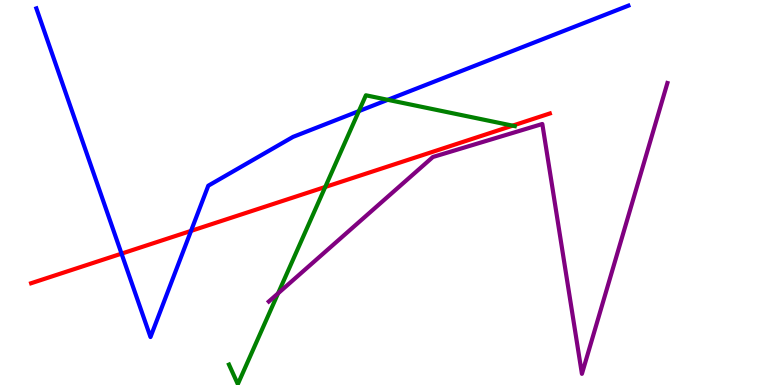[{'lines': ['blue', 'red'], 'intersections': [{'x': 1.57, 'y': 3.41}, {'x': 2.46, 'y': 4.0}]}, {'lines': ['green', 'red'], 'intersections': [{'x': 4.2, 'y': 5.14}, {'x': 6.61, 'y': 6.74}]}, {'lines': ['purple', 'red'], 'intersections': []}, {'lines': ['blue', 'green'], 'intersections': [{'x': 4.63, 'y': 7.11}, {'x': 5.0, 'y': 7.41}]}, {'lines': ['blue', 'purple'], 'intersections': []}, {'lines': ['green', 'purple'], 'intersections': [{'x': 3.59, 'y': 2.38}]}]